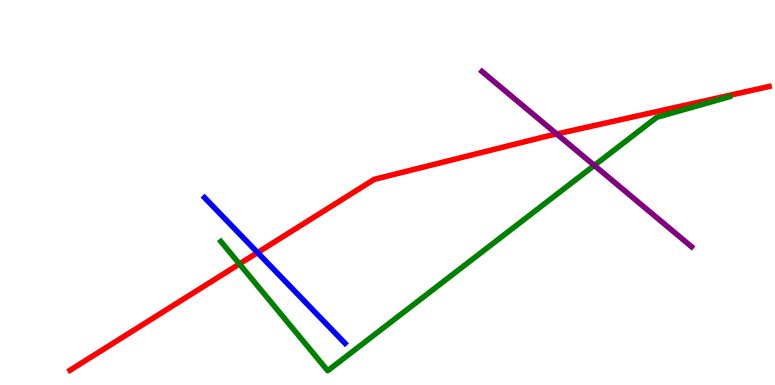[{'lines': ['blue', 'red'], 'intersections': [{'x': 3.32, 'y': 3.44}]}, {'lines': ['green', 'red'], 'intersections': [{'x': 3.09, 'y': 3.14}]}, {'lines': ['purple', 'red'], 'intersections': [{'x': 7.18, 'y': 6.52}]}, {'lines': ['blue', 'green'], 'intersections': []}, {'lines': ['blue', 'purple'], 'intersections': []}, {'lines': ['green', 'purple'], 'intersections': [{'x': 7.67, 'y': 5.7}]}]